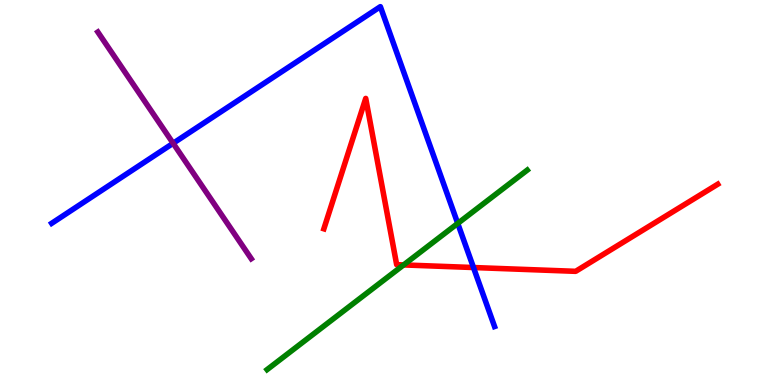[{'lines': ['blue', 'red'], 'intersections': [{'x': 6.11, 'y': 3.05}]}, {'lines': ['green', 'red'], 'intersections': [{'x': 5.21, 'y': 3.12}]}, {'lines': ['purple', 'red'], 'intersections': []}, {'lines': ['blue', 'green'], 'intersections': [{'x': 5.91, 'y': 4.2}]}, {'lines': ['blue', 'purple'], 'intersections': [{'x': 2.23, 'y': 6.28}]}, {'lines': ['green', 'purple'], 'intersections': []}]